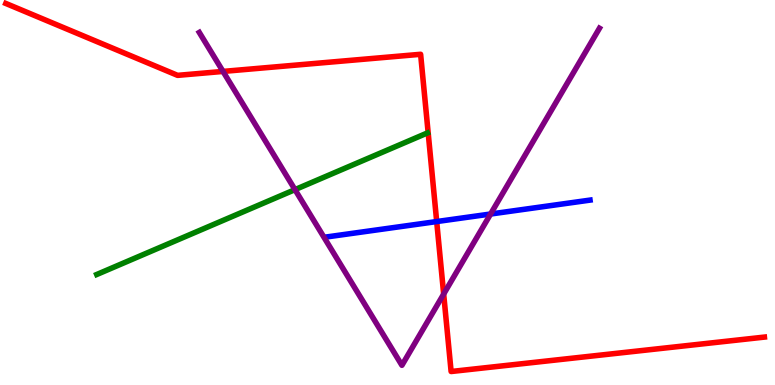[{'lines': ['blue', 'red'], 'intersections': [{'x': 5.63, 'y': 4.25}]}, {'lines': ['green', 'red'], 'intersections': []}, {'lines': ['purple', 'red'], 'intersections': [{'x': 2.88, 'y': 8.14}, {'x': 5.72, 'y': 2.36}]}, {'lines': ['blue', 'green'], 'intersections': []}, {'lines': ['blue', 'purple'], 'intersections': [{'x': 6.33, 'y': 4.44}]}, {'lines': ['green', 'purple'], 'intersections': [{'x': 3.81, 'y': 5.07}]}]